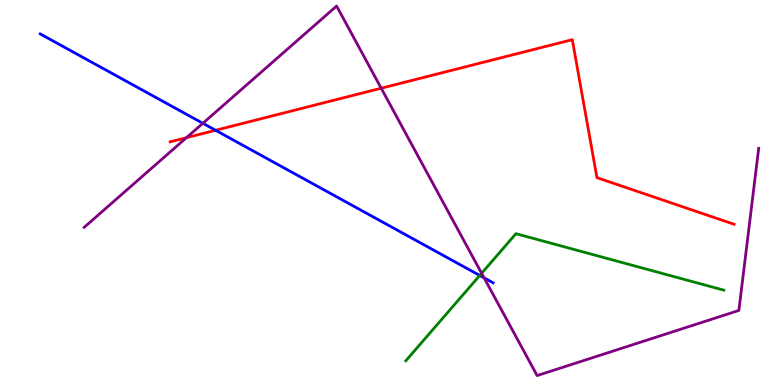[{'lines': ['blue', 'red'], 'intersections': [{'x': 2.78, 'y': 6.62}]}, {'lines': ['green', 'red'], 'intersections': []}, {'lines': ['purple', 'red'], 'intersections': [{'x': 2.41, 'y': 6.42}, {'x': 4.92, 'y': 7.71}]}, {'lines': ['blue', 'green'], 'intersections': [{'x': 6.19, 'y': 2.85}]}, {'lines': ['blue', 'purple'], 'intersections': [{'x': 2.62, 'y': 6.8}, {'x': 6.25, 'y': 2.78}]}, {'lines': ['green', 'purple'], 'intersections': [{'x': 6.21, 'y': 2.9}]}]